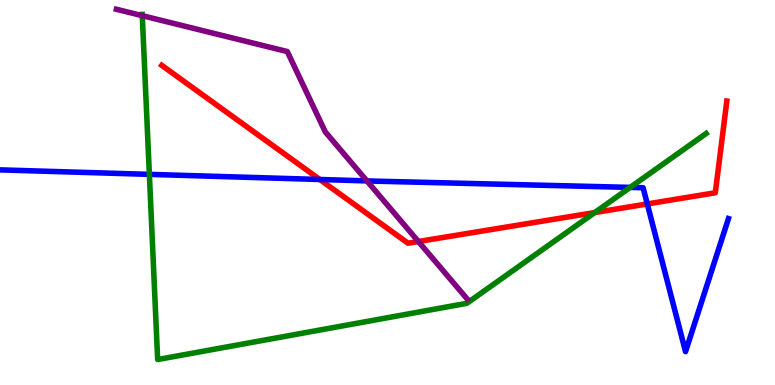[{'lines': ['blue', 'red'], 'intersections': [{'x': 4.13, 'y': 5.34}, {'x': 8.35, 'y': 4.7}]}, {'lines': ['green', 'red'], 'intersections': [{'x': 7.67, 'y': 4.48}]}, {'lines': ['purple', 'red'], 'intersections': [{'x': 5.4, 'y': 3.73}]}, {'lines': ['blue', 'green'], 'intersections': [{'x': 1.93, 'y': 5.47}, {'x': 8.13, 'y': 5.13}]}, {'lines': ['blue', 'purple'], 'intersections': [{'x': 4.73, 'y': 5.3}]}, {'lines': ['green', 'purple'], 'intersections': [{'x': 1.84, 'y': 9.59}]}]